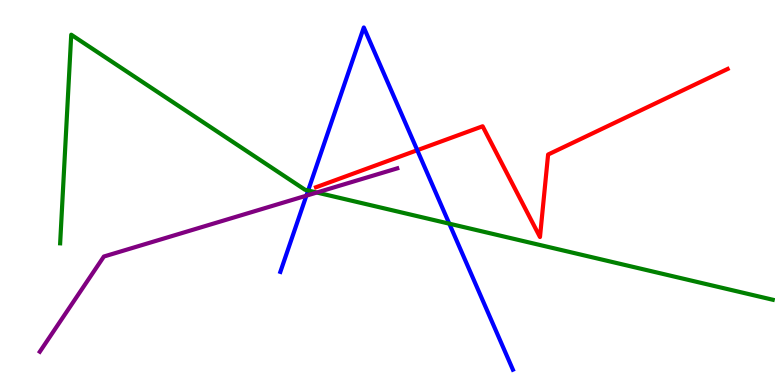[{'lines': ['blue', 'red'], 'intersections': [{'x': 5.38, 'y': 6.1}]}, {'lines': ['green', 'red'], 'intersections': []}, {'lines': ['purple', 'red'], 'intersections': []}, {'lines': ['blue', 'green'], 'intersections': [{'x': 3.98, 'y': 5.05}, {'x': 5.8, 'y': 4.19}]}, {'lines': ['blue', 'purple'], 'intersections': [{'x': 3.95, 'y': 4.92}]}, {'lines': ['green', 'purple'], 'intersections': [{'x': 4.09, 'y': 5.0}]}]